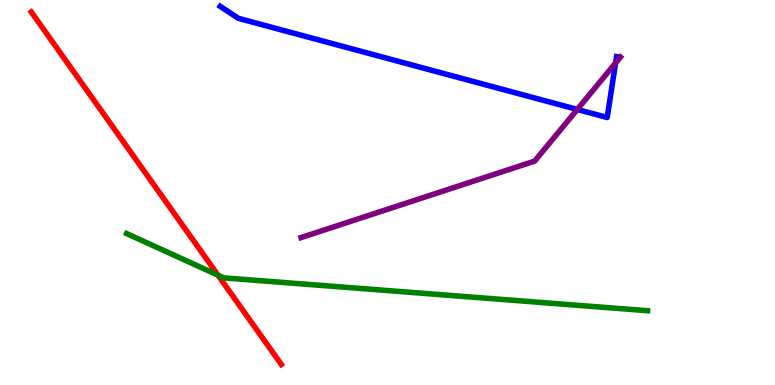[{'lines': ['blue', 'red'], 'intersections': []}, {'lines': ['green', 'red'], 'intersections': [{'x': 2.81, 'y': 2.85}]}, {'lines': ['purple', 'red'], 'intersections': []}, {'lines': ['blue', 'green'], 'intersections': []}, {'lines': ['blue', 'purple'], 'intersections': [{'x': 7.45, 'y': 7.16}, {'x': 7.94, 'y': 8.36}]}, {'lines': ['green', 'purple'], 'intersections': []}]